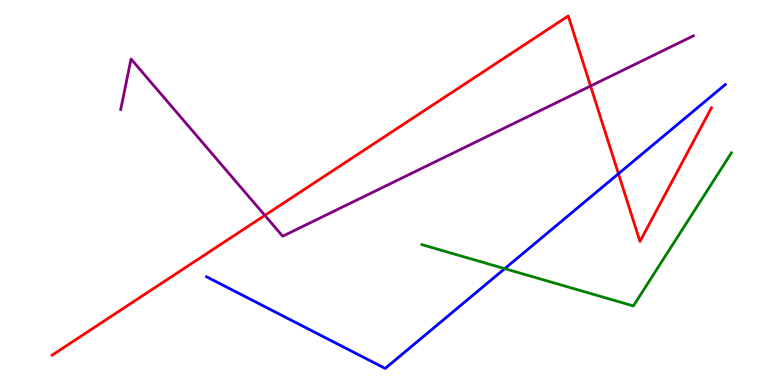[{'lines': ['blue', 'red'], 'intersections': [{'x': 7.98, 'y': 5.49}]}, {'lines': ['green', 'red'], 'intersections': []}, {'lines': ['purple', 'red'], 'intersections': [{'x': 3.42, 'y': 4.41}, {'x': 7.62, 'y': 7.77}]}, {'lines': ['blue', 'green'], 'intersections': [{'x': 6.51, 'y': 3.02}]}, {'lines': ['blue', 'purple'], 'intersections': []}, {'lines': ['green', 'purple'], 'intersections': []}]